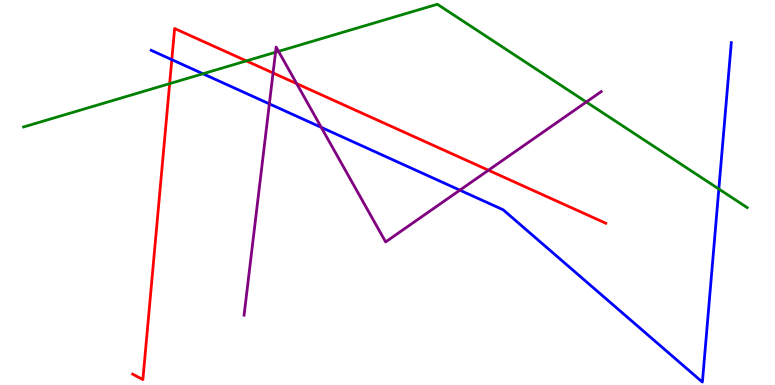[{'lines': ['blue', 'red'], 'intersections': [{'x': 2.22, 'y': 8.45}]}, {'lines': ['green', 'red'], 'intersections': [{'x': 2.19, 'y': 7.83}, {'x': 3.18, 'y': 8.42}]}, {'lines': ['purple', 'red'], 'intersections': [{'x': 3.52, 'y': 8.1}, {'x': 3.83, 'y': 7.83}, {'x': 6.3, 'y': 5.58}]}, {'lines': ['blue', 'green'], 'intersections': [{'x': 2.62, 'y': 8.08}, {'x': 9.28, 'y': 5.09}]}, {'lines': ['blue', 'purple'], 'intersections': [{'x': 3.48, 'y': 7.3}, {'x': 4.15, 'y': 6.69}, {'x': 5.93, 'y': 5.06}]}, {'lines': ['green', 'purple'], 'intersections': [{'x': 3.56, 'y': 8.64}, {'x': 3.59, 'y': 8.67}, {'x': 7.57, 'y': 7.35}]}]